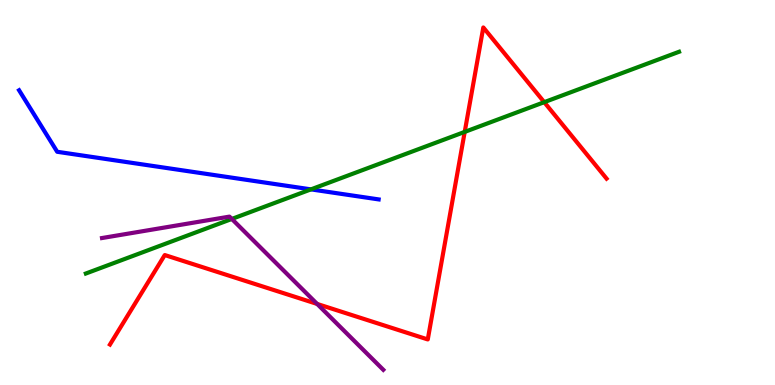[{'lines': ['blue', 'red'], 'intersections': []}, {'lines': ['green', 'red'], 'intersections': [{'x': 6.0, 'y': 6.57}, {'x': 7.02, 'y': 7.35}]}, {'lines': ['purple', 'red'], 'intersections': [{'x': 4.09, 'y': 2.11}]}, {'lines': ['blue', 'green'], 'intersections': [{'x': 4.01, 'y': 5.08}]}, {'lines': ['blue', 'purple'], 'intersections': []}, {'lines': ['green', 'purple'], 'intersections': [{'x': 2.99, 'y': 4.31}]}]